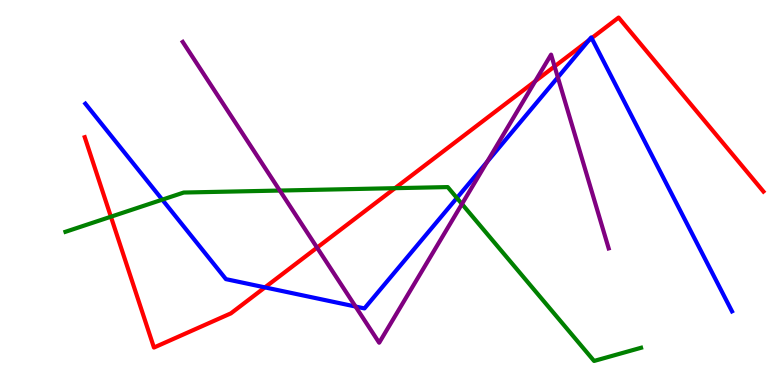[{'lines': ['blue', 'red'], 'intersections': [{'x': 3.42, 'y': 2.54}, {'x': 7.6, 'y': 8.95}, {'x': 7.63, 'y': 9.01}]}, {'lines': ['green', 'red'], 'intersections': [{'x': 1.43, 'y': 4.37}, {'x': 5.1, 'y': 5.11}]}, {'lines': ['purple', 'red'], 'intersections': [{'x': 4.09, 'y': 3.57}, {'x': 6.91, 'y': 7.89}, {'x': 7.16, 'y': 8.27}]}, {'lines': ['blue', 'green'], 'intersections': [{'x': 2.09, 'y': 4.81}, {'x': 5.9, 'y': 4.86}]}, {'lines': ['blue', 'purple'], 'intersections': [{'x': 4.59, 'y': 2.04}, {'x': 6.28, 'y': 5.79}, {'x': 7.2, 'y': 7.99}]}, {'lines': ['green', 'purple'], 'intersections': [{'x': 3.61, 'y': 5.05}, {'x': 5.96, 'y': 4.7}]}]